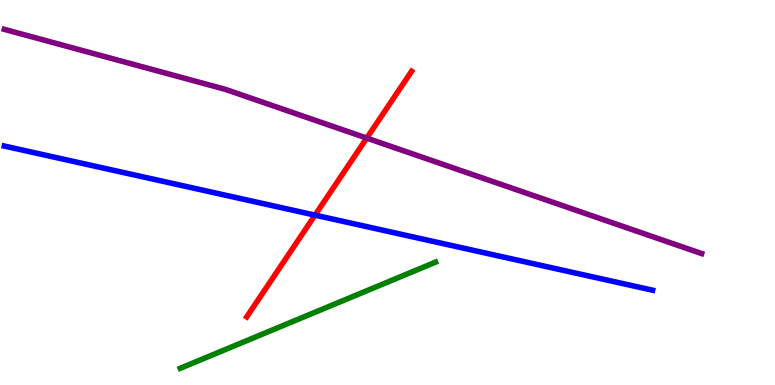[{'lines': ['blue', 'red'], 'intersections': [{'x': 4.06, 'y': 4.41}]}, {'lines': ['green', 'red'], 'intersections': []}, {'lines': ['purple', 'red'], 'intersections': [{'x': 4.73, 'y': 6.41}]}, {'lines': ['blue', 'green'], 'intersections': []}, {'lines': ['blue', 'purple'], 'intersections': []}, {'lines': ['green', 'purple'], 'intersections': []}]